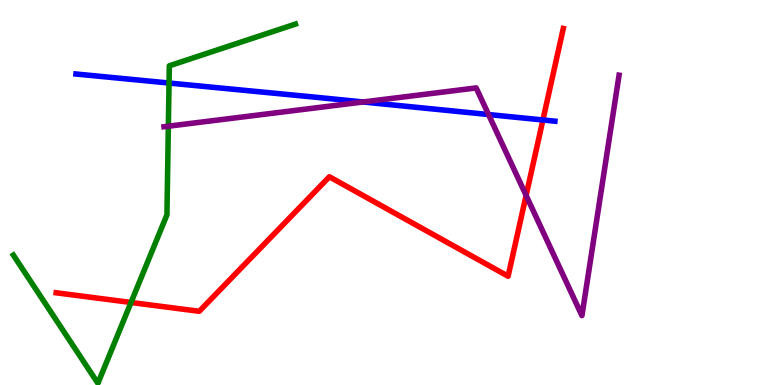[{'lines': ['blue', 'red'], 'intersections': [{'x': 7.01, 'y': 6.88}]}, {'lines': ['green', 'red'], 'intersections': [{'x': 1.69, 'y': 2.14}]}, {'lines': ['purple', 'red'], 'intersections': [{'x': 6.79, 'y': 4.92}]}, {'lines': ['blue', 'green'], 'intersections': [{'x': 2.18, 'y': 7.84}]}, {'lines': ['blue', 'purple'], 'intersections': [{'x': 4.69, 'y': 7.35}, {'x': 6.3, 'y': 7.02}]}, {'lines': ['green', 'purple'], 'intersections': [{'x': 2.17, 'y': 6.72}]}]